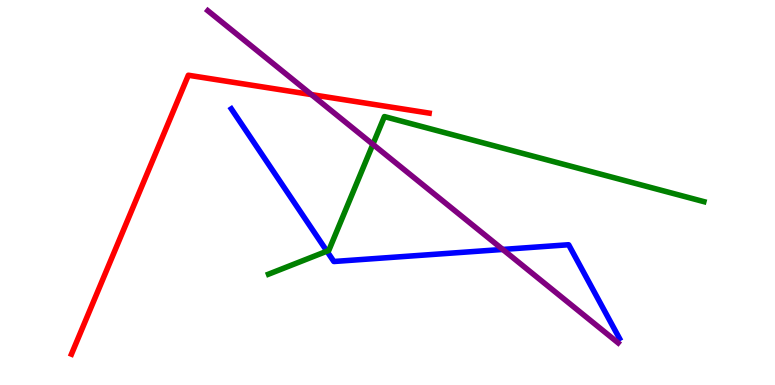[{'lines': ['blue', 'red'], 'intersections': []}, {'lines': ['green', 'red'], 'intersections': []}, {'lines': ['purple', 'red'], 'intersections': [{'x': 4.02, 'y': 7.54}]}, {'lines': ['blue', 'green'], 'intersections': [{'x': 4.22, 'y': 3.48}]}, {'lines': ['blue', 'purple'], 'intersections': [{'x': 6.49, 'y': 3.52}]}, {'lines': ['green', 'purple'], 'intersections': [{'x': 4.81, 'y': 6.25}]}]